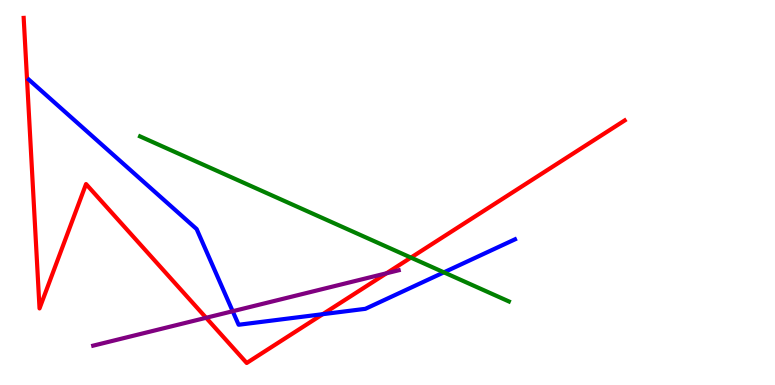[{'lines': ['blue', 'red'], 'intersections': [{'x': 4.16, 'y': 1.84}]}, {'lines': ['green', 'red'], 'intersections': [{'x': 5.3, 'y': 3.31}]}, {'lines': ['purple', 'red'], 'intersections': [{'x': 2.66, 'y': 1.75}, {'x': 4.99, 'y': 2.9}]}, {'lines': ['blue', 'green'], 'intersections': [{'x': 5.73, 'y': 2.93}]}, {'lines': ['blue', 'purple'], 'intersections': [{'x': 3.0, 'y': 1.92}]}, {'lines': ['green', 'purple'], 'intersections': []}]